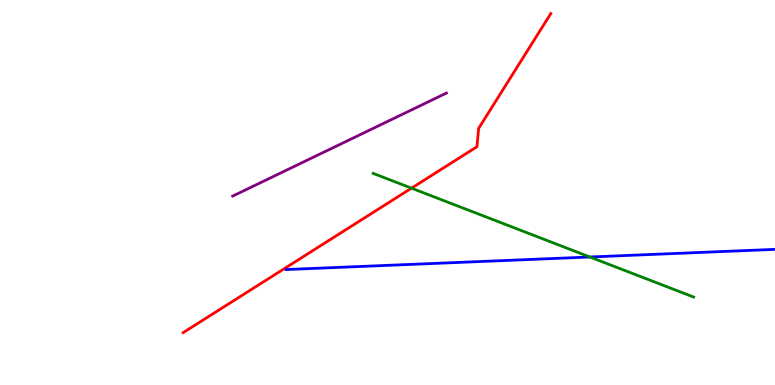[{'lines': ['blue', 'red'], 'intersections': []}, {'lines': ['green', 'red'], 'intersections': [{'x': 5.31, 'y': 5.11}]}, {'lines': ['purple', 'red'], 'intersections': []}, {'lines': ['blue', 'green'], 'intersections': [{'x': 7.61, 'y': 3.32}]}, {'lines': ['blue', 'purple'], 'intersections': []}, {'lines': ['green', 'purple'], 'intersections': []}]